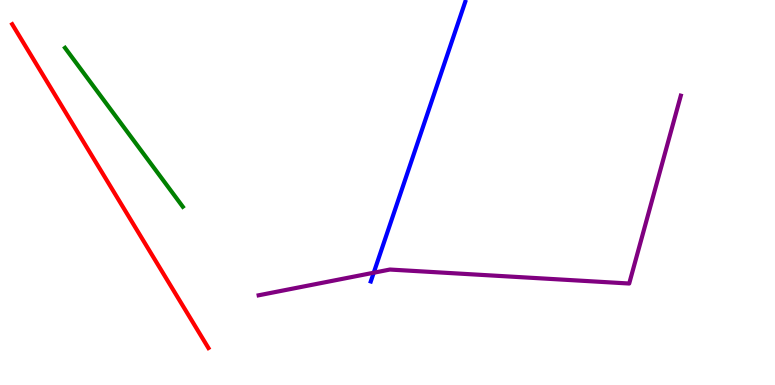[{'lines': ['blue', 'red'], 'intersections': []}, {'lines': ['green', 'red'], 'intersections': []}, {'lines': ['purple', 'red'], 'intersections': []}, {'lines': ['blue', 'green'], 'intersections': []}, {'lines': ['blue', 'purple'], 'intersections': [{'x': 4.82, 'y': 2.92}]}, {'lines': ['green', 'purple'], 'intersections': []}]